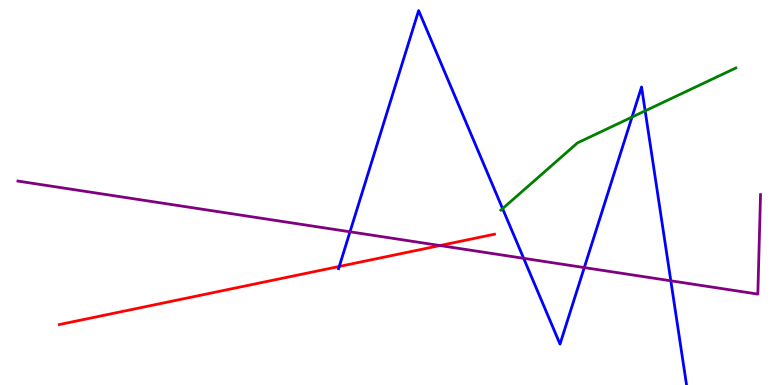[{'lines': ['blue', 'red'], 'intersections': [{'x': 4.38, 'y': 3.08}]}, {'lines': ['green', 'red'], 'intersections': []}, {'lines': ['purple', 'red'], 'intersections': [{'x': 5.68, 'y': 3.62}]}, {'lines': ['blue', 'green'], 'intersections': [{'x': 6.49, 'y': 4.58}, {'x': 8.15, 'y': 6.96}, {'x': 8.32, 'y': 7.12}]}, {'lines': ['blue', 'purple'], 'intersections': [{'x': 4.52, 'y': 3.98}, {'x': 6.76, 'y': 3.29}, {'x': 7.54, 'y': 3.05}, {'x': 8.66, 'y': 2.71}]}, {'lines': ['green', 'purple'], 'intersections': []}]